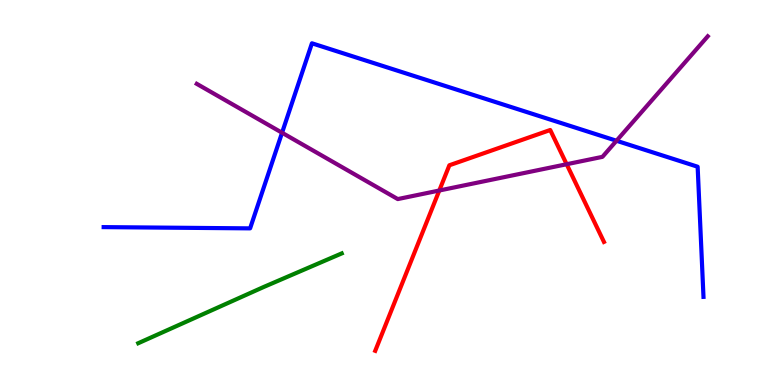[{'lines': ['blue', 'red'], 'intersections': []}, {'lines': ['green', 'red'], 'intersections': []}, {'lines': ['purple', 'red'], 'intersections': [{'x': 5.67, 'y': 5.05}, {'x': 7.31, 'y': 5.73}]}, {'lines': ['blue', 'green'], 'intersections': []}, {'lines': ['blue', 'purple'], 'intersections': [{'x': 3.64, 'y': 6.55}, {'x': 7.95, 'y': 6.34}]}, {'lines': ['green', 'purple'], 'intersections': []}]